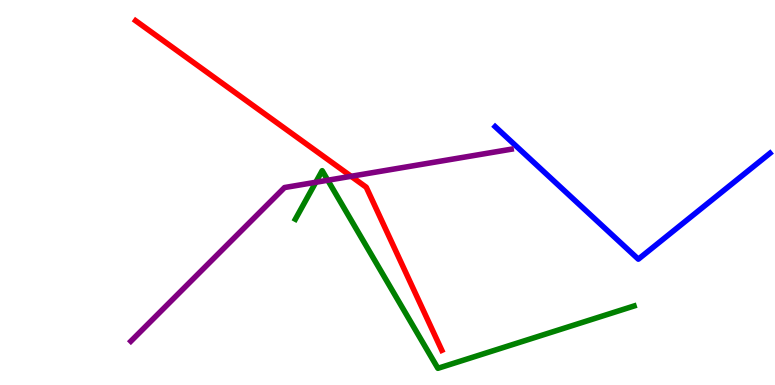[{'lines': ['blue', 'red'], 'intersections': []}, {'lines': ['green', 'red'], 'intersections': []}, {'lines': ['purple', 'red'], 'intersections': [{'x': 4.53, 'y': 5.42}]}, {'lines': ['blue', 'green'], 'intersections': []}, {'lines': ['blue', 'purple'], 'intersections': []}, {'lines': ['green', 'purple'], 'intersections': [{'x': 4.07, 'y': 5.27}, {'x': 4.23, 'y': 5.32}]}]